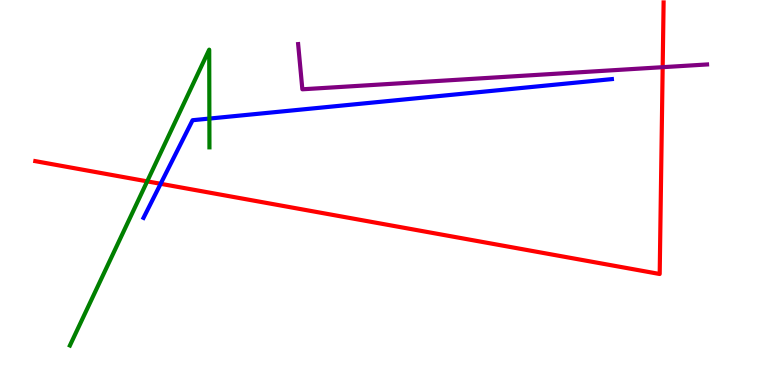[{'lines': ['blue', 'red'], 'intersections': [{'x': 2.07, 'y': 5.23}]}, {'lines': ['green', 'red'], 'intersections': [{'x': 1.9, 'y': 5.29}]}, {'lines': ['purple', 'red'], 'intersections': [{'x': 8.55, 'y': 8.26}]}, {'lines': ['blue', 'green'], 'intersections': [{'x': 2.7, 'y': 6.92}]}, {'lines': ['blue', 'purple'], 'intersections': []}, {'lines': ['green', 'purple'], 'intersections': []}]